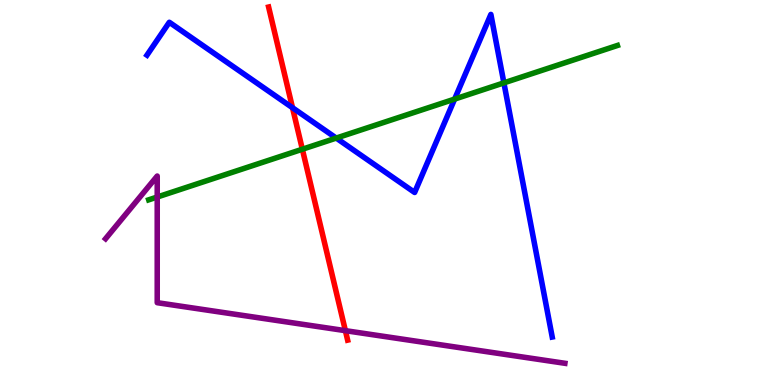[{'lines': ['blue', 'red'], 'intersections': [{'x': 3.77, 'y': 7.2}]}, {'lines': ['green', 'red'], 'intersections': [{'x': 3.9, 'y': 6.12}]}, {'lines': ['purple', 'red'], 'intersections': [{'x': 4.46, 'y': 1.41}]}, {'lines': ['blue', 'green'], 'intersections': [{'x': 4.34, 'y': 6.41}, {'x': 5.87, 'y': 7.43}, {'x': 6.5, 'y': 7.85}]}, {'lines': ['blue', 'purple'], 'intersections': []}, {'lines': ['green', 'purple'], 'intersections': [{'x': 2.03, 'y': 4.88}]}]